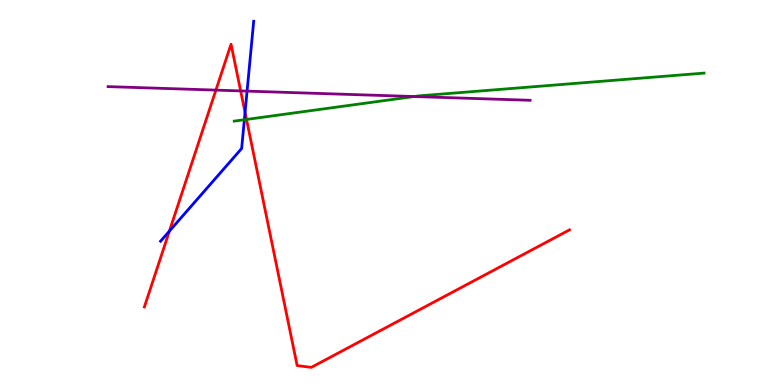[{'lines': ['blue', 'red'], 'intersections': [{'x': 2.19, 'y': 4.0}, {'x': 3.16, 'y': 7.08}]}, {'lines': ['green', 'red'], 'intersections': [{'x': 3.18, 'y': 6.9}]}, {'lines': ['purple', 'red'], 'intersections': [{'x': 2.79, 'y': 7.66}, {'x': 3.11, 'y': 7.64}]}, {'lines': ['blue', 'green'], 'intersections': [{'x': 3.15, 'y': 6.89}]}, {'lines': ['blue', 'purple'], 'intersections': [{'x': 3.19, 'y': 7.63}]}, {'lines': ['green', 'purple'], 'intersections': [{'x': 5.34, 'y': 7.49}]}]